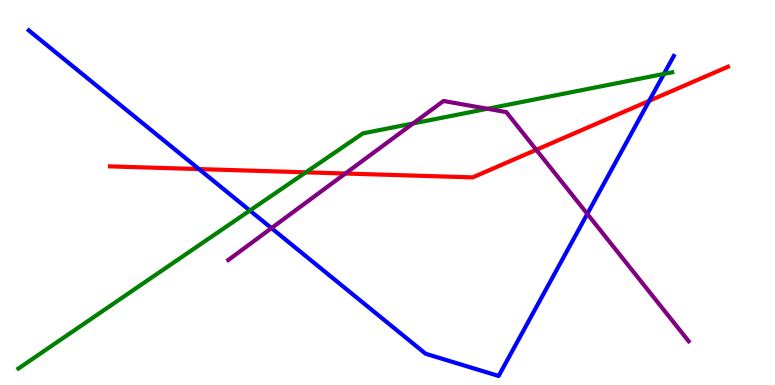[{'lines': ['blue', 'red'], 'intersections': [{'x': 2.57, 'y': 5.61}, {'x': 8.38, 'y': 7.38}]}, {'lines': ['green', 'red'], 'intersections': [{'x': 3.95, 'y': 5.52}]}, {'lines': ['purple', 'red'], 'intersections': [{'x': 4.46, 'y': 5.49}, {'x': 6.92, 'y': 6.11}]}, {'lines': ['blue', 'green'], 'intersections': [{'x': 3.22, 'y': 4.53}, {'x': 8.57, 'y': 8.08}]}, {'lines': ['blue', 'purple'], 'intersections': [{'x': 3.5, 'y': 4.07}, {'x': 7.58, 'y': 4.44}]}, {'lines': ['green', 'purple'], 'intersections': [{'x': 5.33, 'y': 6.79}, {'x': 6.29, 'y': 7.17}]}]